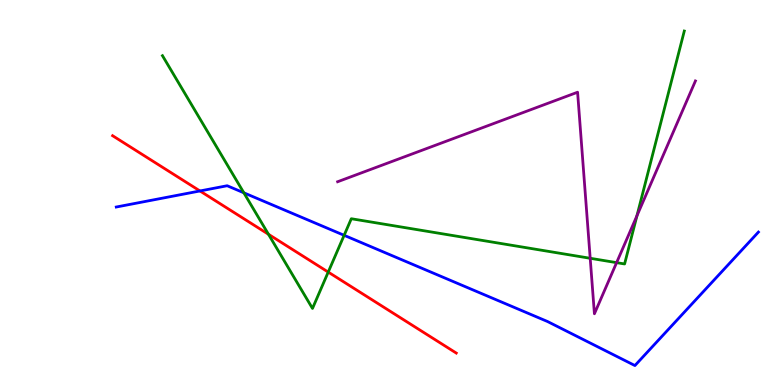[{'lines': ['blue', 'red'], 'intersections': [{'x': 2.58, 'y': 5.04}]}, {'lines': ['green', 'red'], 'intersections': [{'x': 3.46, 'y': 3.91}, {'x': 4.24, 'y': 2.93}]}, {'lines': ['purple', 'red'], 'intersections': []}, {'lines': ['blue', 'green'], 'intersections': [{'x': 3.15, 'y': 4.99}, {'x': 4.44, 'y': 3.89}]}, {'lines': ['blue', 'purple'], 'intersections': []}, {'lines': ['green', 'purple'], 'intersections': [{'x': 7.62, 'y': 3.29}, {'x': 7.96, 'y': 3.18}, {'x': 8.22, 'y': 4.4}]}]